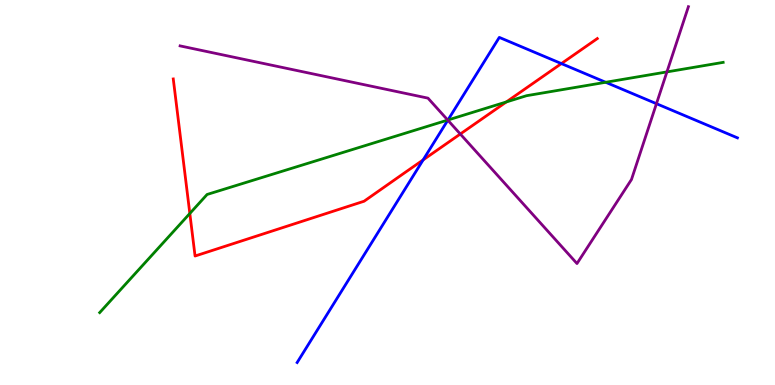[{'lines': ['blue', 'red'], 'intersections': [{'x': 5.46, 'y': 5.85}, {'x': 7.24, 'y': 8.35}]}, {'lines': ['green', 'red'], 'intersections': [{'x': 2.45, 'y': 4.46}, {'x': 6.53, 'y': 7.35}]}, {'lines': ['purple', 'red'], 'intersections': [{'x': 5.94, 'y': 6.52}]}, {'lines': ['blue', 'green'], 'intersections': [{'x': 5.78, 'y': 6.88}, {'x': 7.82, 'y': 7.86}]}, {'lines': ['blue', 'purple'], 'intersections': [{'x': 5.78, 'y': 6.88}, {'x': 8.47, 'y': 7.31}]}, {'lines': ['green', 'purple'], 'intersections': [{'x': 5.78, 'y': 6.88}, {'x': 8.61, 'y': 8.13}]}]